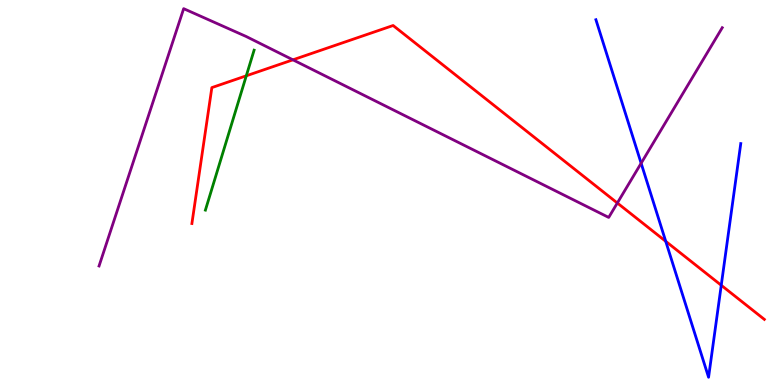[{'lines': ['blue', 'red'], 'intersections': [{'x': 8.59, 'y': 3.73}, {'x': 9.31, 'y': 2.59}]}, {'lines': ['green', 'red'], 'intersections': [{'x': 3.18, 'y': 8.03}]}, {'lines': ['purple', 'red'], 'intersections': [{'x': 3.78, 'y': 8.45}, {'x': 7.97, 'y': 4.73}]}, {'lines': ['blue', 'green'], 'intersections': []}, {'lines': ['blue', 'purple'], 'intersections': [{'x': 8.27, 'y': 5.76}]}, {'lines': ['green', 'purple'], 'intersections': []}]